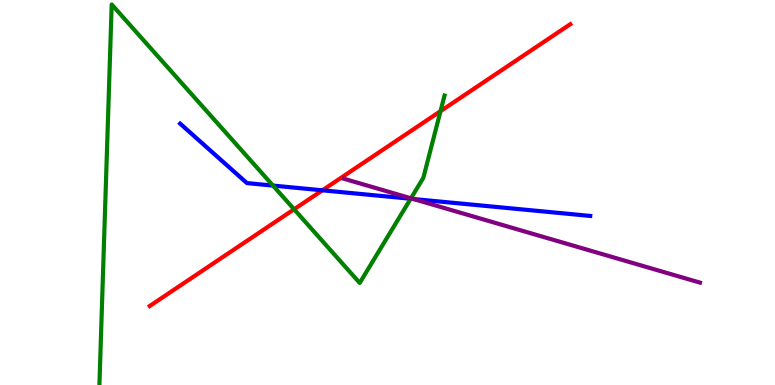[{'lines': ['blue', 'red'], 'intersections': [{'x': 4.16, 'y': 5.06}]}, {'lines': ['green', 'red'], 'intersections': [{'x': 3.79, 'y': 4.56}, {'x': 5.68, 'y': 7.11}]}, {'lines': ['purple', 'red'], 'intersections': []}, {'lines': ['blue', 'green'], 'intersections': [{'x': 3.52, 'y': 5.18}, {'x': 5.3, 'y': 4.84}]}, {'lines': ['blue', 'purple'], 'intersections': [{'x': 5.33, 'y': 4.83}]}, {'lines': ['green', 'purple'], 'intersections': [{'x': 5.3, 'y': 4.85}]}]